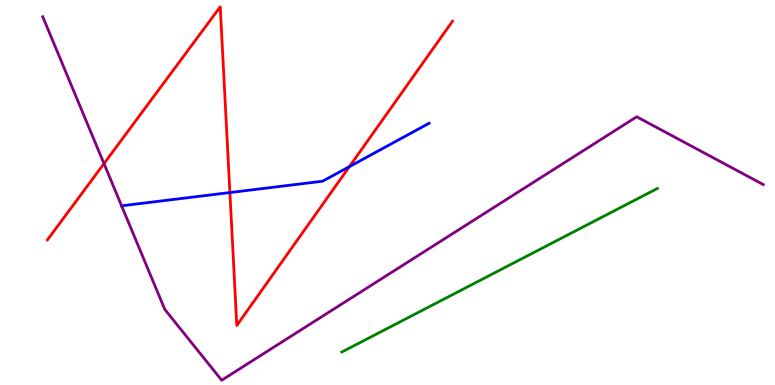[{'lines': ['blue', 'red'], 'intersections': [{'x': 2.97, 'y': 5.0}, {'x': 4.51, 'y': 5.67}]}, {'lines': ['green', 'red'], 'intersections': []}, {'lines': ['purple', 'red'], 'intersections': [{'x': 1.34, 'y': 5.75}]}, {'lines': ['blue', 'green'], 'intersections': []}, {'lines': ['blue', 'purple'], 'intersections': [{'x': 1.57, 'y': 4.65}]}, {'lines': ['green', 'purple'], 'intersections': []}]